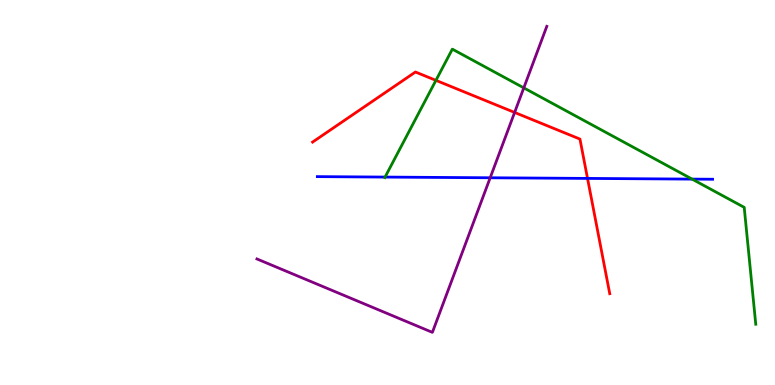[{'lines': ['blue', 'red'], 'intersections': [{'x': 7.58, 'y': 5.37}]}, {'lines': ['green', 'red'], 'intersections': [{'x': 5.62, 'y': 7.91}]}, {'lines': ['purple', 'red'], 'intersections': [{'x': 6.64, 'y': 7.08}]}, {'lines': ['blue', 'green'], 'intersections': [{'x': 4.97, 'y': 5.4}, {'x': 8.93, 'y': 5.35}]}, {'lines': ['blue', 'purple'], 'intersections': [{'x': 6.32, 'y': 5.38}]}, {'lines': ['green', 'purple'], 'intersections': [{'x': 6.76, 'y': 7.72}]}]